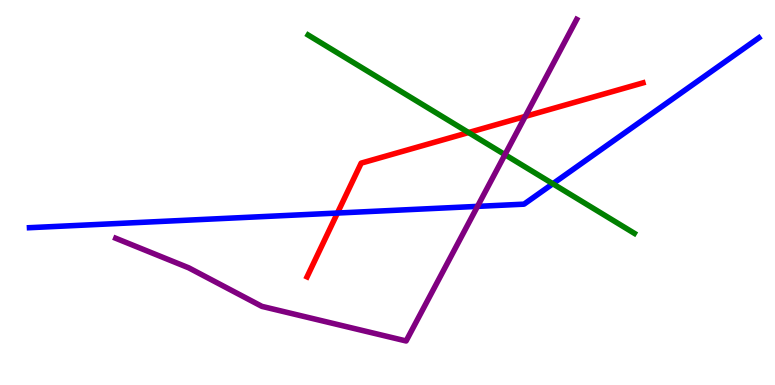[{'lines': ['blue', 'red'], 'intersections': [{'x': 4.35, 'y': 4.47}]}, {'lines': ['green', 'red'], 'intersections': [{'x': 6.05, 'y': 6.56}]}, {'lines': ['purple', 'red'], 'intersections': [{'x': 6.78, 'y': 6.98}]}, {'lines': ['blue', 'green'], 'intersections': [{'x': 7.13, 'y': 5.23}]}, {'lines': ['blue', 'purple'], 'intersections': [{'x': 6.16, 'y': 4.64}]}, {'lines': ['green', 'purple'], 'intersections': [{'x': 6.52, 'y': 5.98}]}]